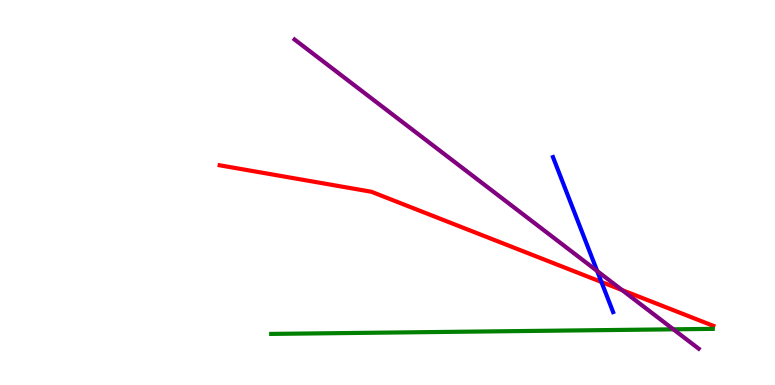[{'lines': ['blue', 'red'], 'intersections': [{'x': 7.76, 'y': 2.68}]}, {'lines': ['green', 'red'], 'intersections': []}, {'lines': ['purple', 'red'], 'intersections': [{'x': 8.03, 'y': 2.47}]}, {'lines': ['blue', 'green'], 'intersections': []}, {'lines': ['blue', 'purple'], 'intersections': [{'x': 7.71, 'y': 2.96}]}, {'lines': ['green', 'purple'], 'intersections': [{'x': 8.69, 'y': 1.45}]}]